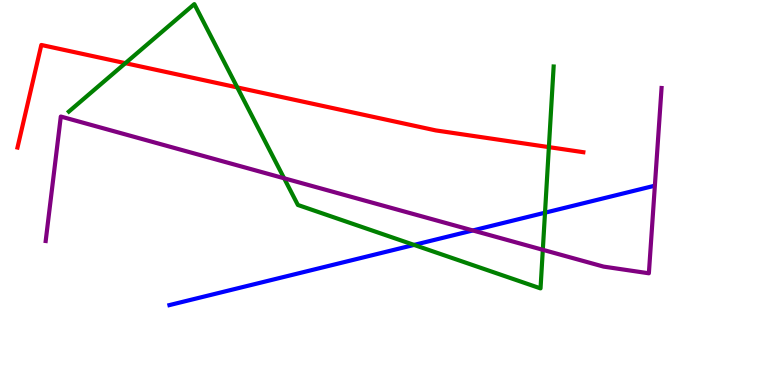[{'lines': ['blue', 'red'], 'intersections': []}, {'lines': ['green', 'red'], 'intersections': [{'x': 1.62, 'y': 8.36}, {'x': 3.06, 'y': 7.73}, {'x': 7.08, 'y': 6.18}]}, {'lines': ['purple', 'red'], 'intersections': []}, {'lines': ['blue', 'green'], 'intersections': [{'x': 5.34, 'y': 3.64}, {'x': 7.03, 'y': 4.48}]}, {'lines': ['blue', 'purple'], 'intersections': [{'x': 6.1, 'y': 4.01}]}, {'lines': ['green', 'purple'], 'intersections': [{'x': 3.67, 'y': 5.37}, {'x': 7.0, 'y': 3.51}]}]